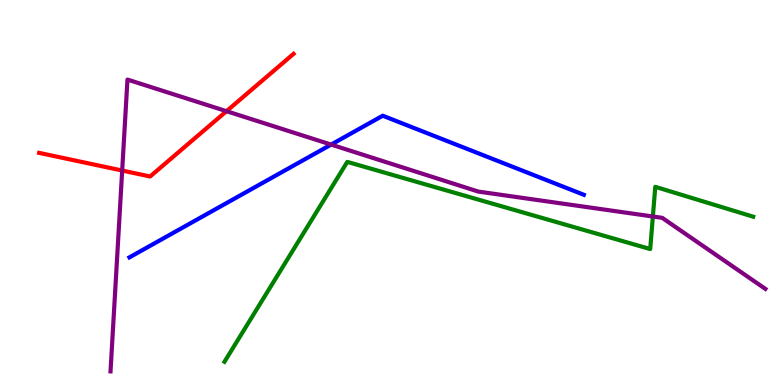[{'lines': ['blue', 'red'], 'intersections': []}, {'lines': ['green', 'red'], 'intersections': []}, {'lines': ['purple', 'red'], 'intersections': [{'x': 1.58, 'y': 5.57}, {'x': 2.92, 'y': 7.11}]}, {'lines': ['blue', 'green'], 'intersections': []}, {'lines': ['blue', 'purple'], 'intersections': [{'x': 4.27, 'y': 6.24}]}, {'lines': ['green', 'purple'], 'intersections': [{'x': 8.42, 'y': 4.38}]}]